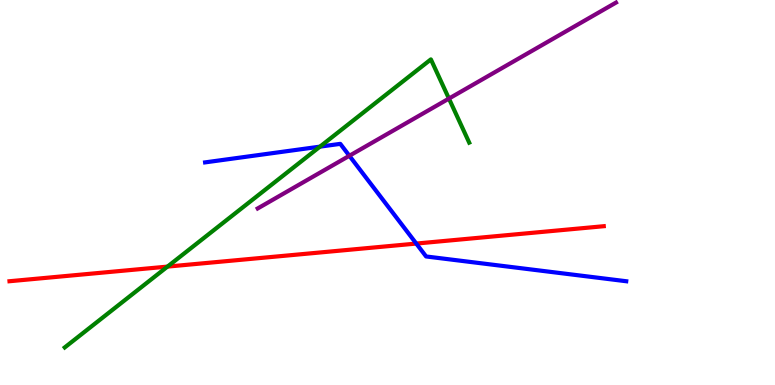[{'lines': ['blue', 'red'], 'intersections': [{'x': 5.37, 'y': 3.67}]}, {'lines': ['green', 'red'], 'intersections': [{'x': 2.16, 'y': 3.08}]}, {'lines': ['purple', 'red'], 'intersections': []}, {'lines': ['blue', 'green'], 'intersections': [{'x': 4.13, 'y': 6.19}]}, {'lines': ['blue', 'purple'], 'intersections': [{'x': 4.51, 'y': 5.95}]}, {'lines': ['green', 'purple'], 'intersections': [{'x': 5.79, 'y': 7.44}]}]